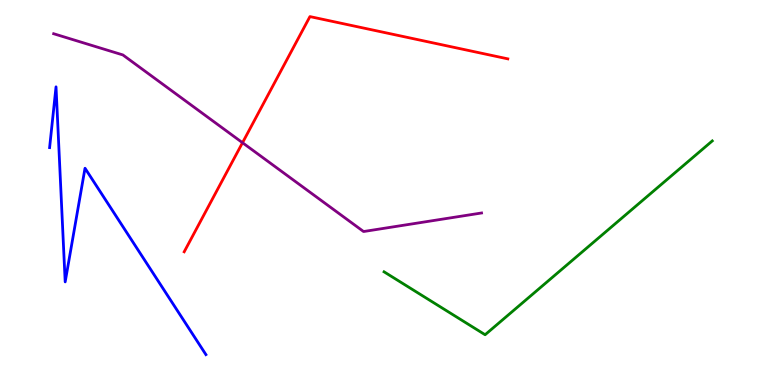[{'lines': ['blue', 'red'], 'intersections': []}, {'lines': ['green', 'red'], 'intersections': []}, {'lines': ['purple', 'red'], 'intersections': [{'x': 3.13, 'y': 6.29}]}, {'lines': ['blue', 'green'], 'intersections': []}, {'lines': ['blue', 'purple'], 'intersections': []}, {'lines': ['green', 'purple'], 'intersections': []}]